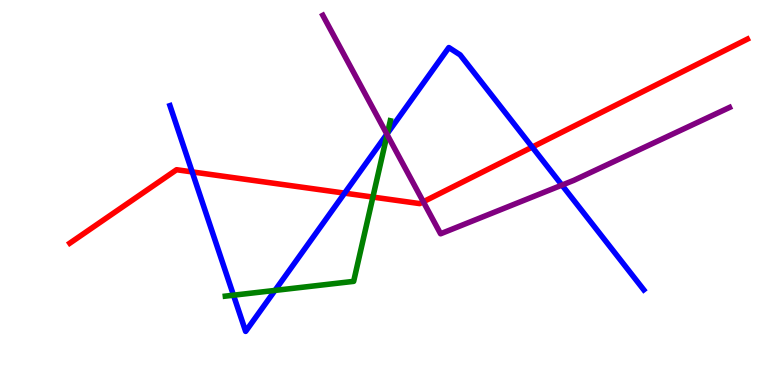[{'lines': ['blue', 'red'], 'intersections': [{'x': 2.48, 'y': 5.53}, {'x': 4.45, 'y': 4.98}, {'x': 6.87, 'y': 6.18}]}, {'lines': ['green', 'red'], 'intersections': [{'x': 4.81, 'y': 4.88}]}, {'lines': ['purple', 'red'], 'intersections': [{'x': 5.46, 'y': 4.76}]}, {'lines': ['blue', 'green'], 'intersections': [{'x': 3.01, 'y': 2.33}, {'x': 3.55, 'y': 2.46}, {'x': 5.0, 'y': 6.54}]}, {'lines': ['blue', 'purple'], 'intersections': [{'x': 4.99, 'y': 6.52}, {'x': 7.25, 'y': 5.19}]}, {'lines': ['green', 'purple'], 'intersections': [{'x': 5.0, 'y': 6.5}]}]